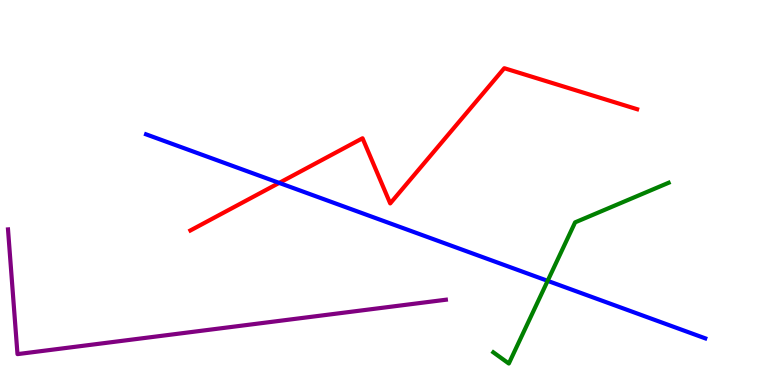[{'lines': ['blue', 'red'], 'intersections': [{'x': 3.6, 'y': 5.25}]}, {'lines': ['green', 'red'], 'intersections': []}, {'lines': ['purple', 'red'], 'intersections': []}, {'lines': ['blue', 'green'], 'intersections': [{'x': 7.07, 'y': 2.71}]}, {'lines': ['blue', 'purple'], 'intersections': []}, {'lines': ['green', 'purple'], 'intersections': []}]